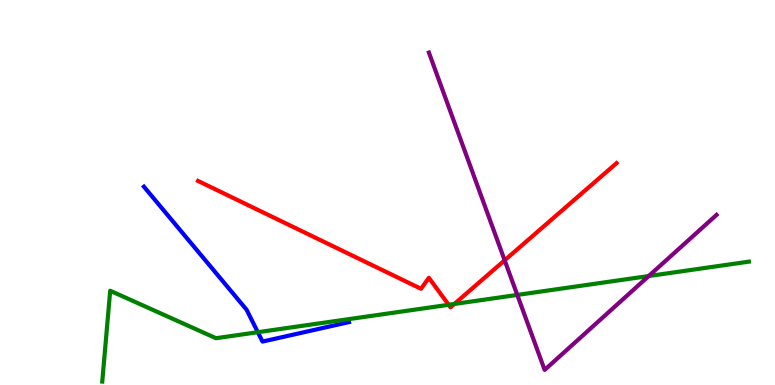[{'lines': ['blue', 'red'], 'intersections': []}, {'lines': ['green', 'red'], 'intersections': [{'x': 5.79, 'y': 2.08}, {'x': 5.86, 'y': 2.1}]}, {'lines': ['purple', 'red'], 'intersections': [{'x': 6.51, 'y': 3.24}]}, {'lines': ['blue', 'green'], 'intersections': [{'x': 3.33, 'y': 1.37}]}, {'lines': ['blue', 'purple'], 'intersections': []}, {'lines': ['green', 'purple'], 'intersections': [{'x': 6.67, 'y': 2.34}, {'x': 8.37, 'y': 2.83}]}]